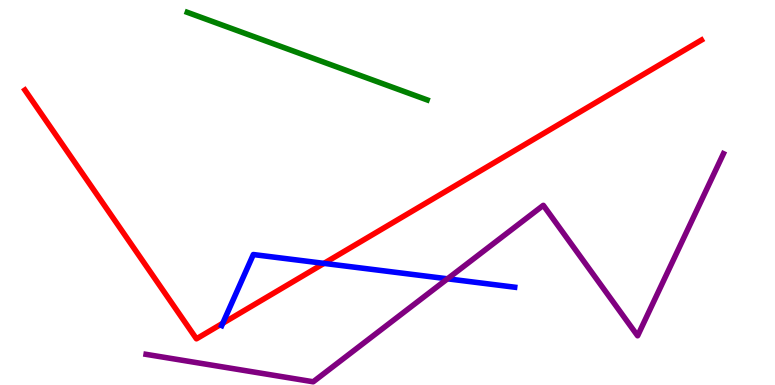[{'lines': ['blue', 'red'], 'intersections': [{'x': 2.87, 'y': 1.6}, {'x': 4.18, 'y': 3.16}]}, {'lines': ['green', 'red'], 'intersections': []}, {'lines': ['purple', 'red'], 'intersections': []}, {'lines': ['blue', 'green'], 'intersections': []}, {'lines': ['blue', 'purple'], 'intersections': [{'x': 5.77, 'y': 2.76}]}, {'lines': ['green', 'purple'], 'intersections': []}]